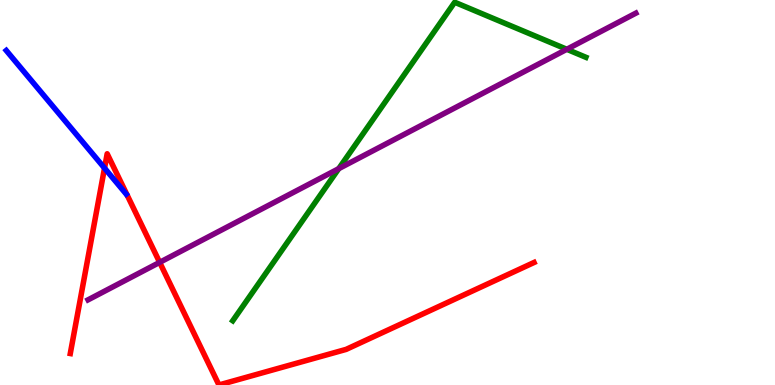[{'lines': ['blue', 'red'], 'intersections': [{'x': 1.35, 'y': 5.63}]}, {'lines': ['green', 'red'], 'intersections': []}, {'lines': ['purple', 'red'], 'intersections': [{'x': 2.06, 'y': 3.19}]}, {'lines': ['blue', 'green'], 'intersections': []}, {'lines': ['blue', 'purple'], 'intersections': []}, {'lines': ['green', 'purple'], 'intersections': [{'x': 4.37, 'y': 5.62}, {'x': 7.31, 'y': 8.72}]}]